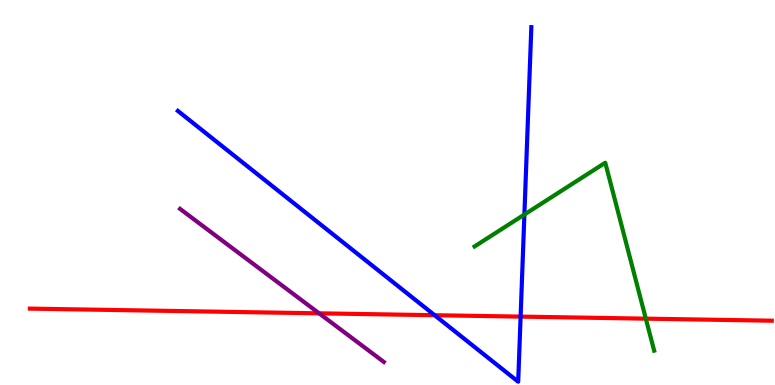[{'lines': ['blue', 'red'], 'intersections': [{'x': 5.61, 'y': 1.81}, {'x': 6.72, 'y': 1.78}]}, {'lines': ['green', 'red'], 'intersections': [{'x': 8.33, 'y': 1.72}]}, {'lines': ['purple', 'red'], 'intersections': [{'x': 4.12, 'y': 1.86}]}, {'lines': ['blue', 'green'], 'intersections': [{'x': 6.77, 'y': 4.43}]}, {'lines': ['blue', 'purple'], 'intersections': []}, {'lines': ['green', 'purple'], 'intersections': []}]